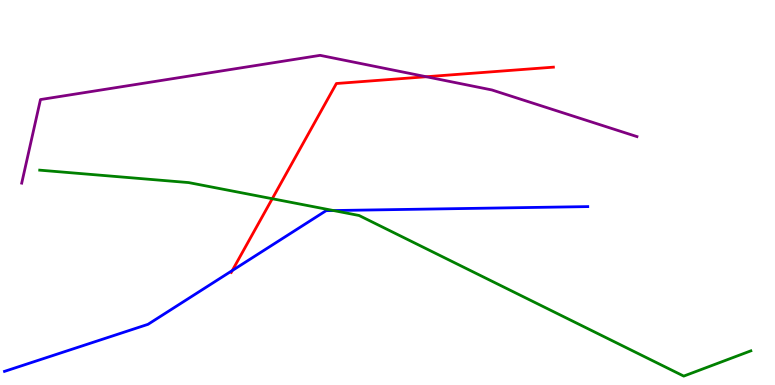[{'lines': ['blue', 'red'], 'intersections': [{'x': 3.0, 'y': 2.97}]}, {'lines': ['green', 'red'], 'intersections': [{'x': 3.51, 'y': 4.84}]}, {'lines': ['purple', 'red'], 'intersections': [{'x': 5.5, 'y': 8.01}]}, {'lines': ['blue', 'green'], 'intersections': [{'x': 4.3, 'y': 4.53}]}, {'lines': ['blue', 'purple'], 'intersections': []}, {'lines': ['green', 'purple'], 'intersections': []}]